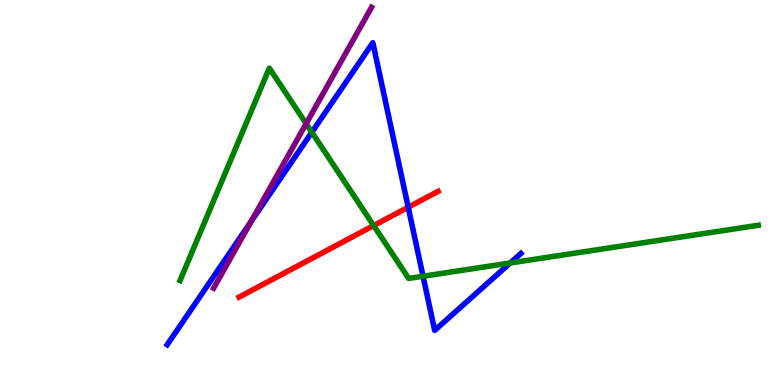[{'lines': ['blue', 'red'], 'intersections': [{'x': 5.27, 'y': 4.62}]}, {'lines': ['green', 'red'], 'intersections': [{'x': 4.82, 'y': 4.14}]}, {'lines': ['purple', 'red'], 'intersections': []}, {'lines': ['blue', 'green'], 'intersections': [{'x': 4.02, 'y': 6.56}, {'x': 5.46, 'y': 2.82}, {'x': 6.58, 'y': 3.17}]}, {'lines': ['blue', 'purple'], 'intersections': [{'x': 3.24, 'y': 4.25}]}, {'lines': ['green', 'purple'], 'intersections': [{'x': 3.95, 'y': 6.79}]}]